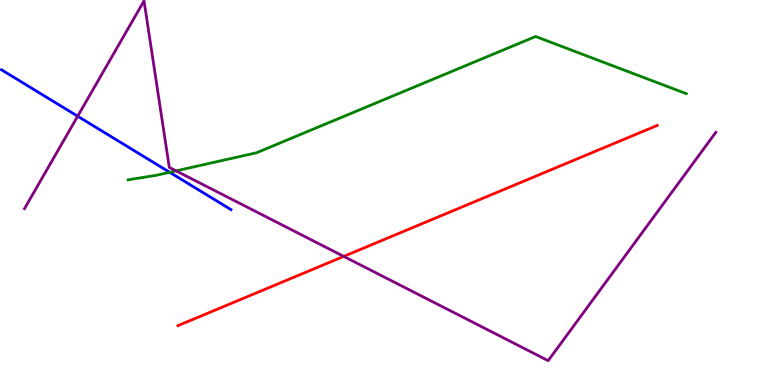[{'lines': ['blue', 'red'], 'intersections': []}, {'lines': ['green', 'red'], 'intersections': []}, {'lines': ['purple', 'red'], 'intersections': [{'x': 4.44, 'y': 3.34}]}, {'lines': ['blue', 'green'], 'intersections': [{'x': 2.19, 'y': 5.52}]}, {'lines': ['blue', 'purple'], 'intersections': [{'x': 1.0, 'y': 6.98}]}, {'lines': ['green', 'purple'], 'intersections': [{'x': 2.27, 'y': 5.56}]}]